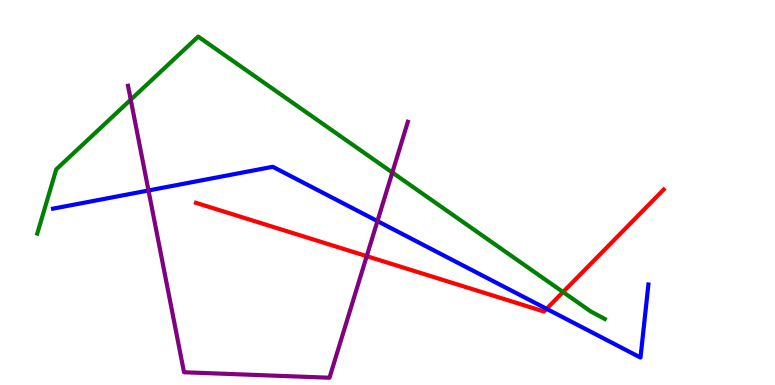[{'lines': ['blue', 'red'], 'intersections': [{'x': 7.05, 'y': 1.98}]}, {'lines': ['green', 'red'], 'intersections': [{'x': 7.27, 'y': 2.41}]}, {'lines': ['purple', 'red'], 'intersections': [{'x': 4.73, 'y': 3.35}]}, {'lines': ['blue', 'green'], 'intersections': []}, {'lines': ['blue', 'purple'], 'intersections': [{'x': 1.92, 'y': 5.05}, {'x': 4.87, 'y': 4.26}]}, {'lines': ['green', 'purple'], 'intersections': [{'x': 1.69, 'y': 7.41}, {'x': 5.06, 'y': 5.52}]}]